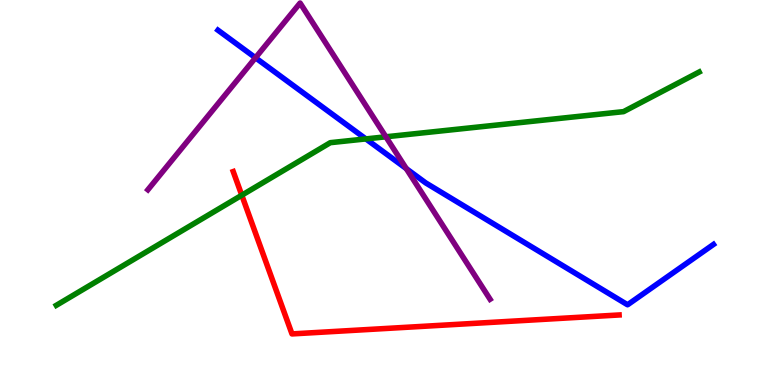[{'lines': ['blue', 'red'], 'intersections': []}, {'lines': ['green', 'red'], 'intersections': [{'x': 3.12, 'y': 4.93}]}, {'lines': ['purple', 'red'], 'intersections': []}, {'lines': ['blue', 'green'], 'intersections': [{'x': 4.72, 'y': 6.39}]}, {'lines': ['blue', 'purple'], 'intersections': [{'x': 3.3, 'y': 8.5}, {'x': 5.24, 'y': 5.62}]}, {'lines': ['green', 'purple'], 'intersections': [{'x': 4.98, 'y': 6.45}]}]